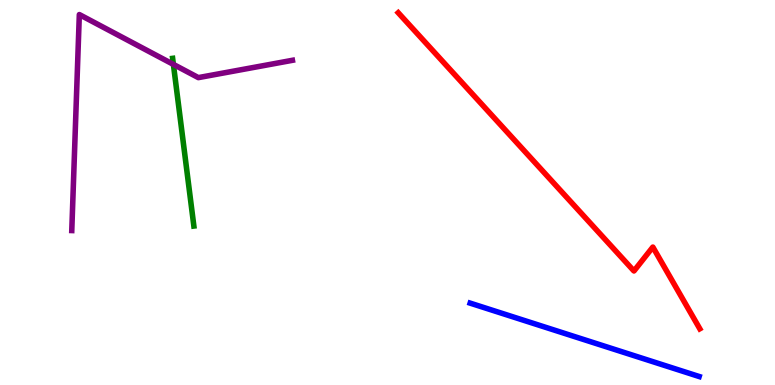[{'lines': ['blue', 'red'], 'intersections': []}, {'lines': ['green', 'red'], 'intersections': []}, {'lines': ['purple', 'red'], 'intersections': []}, {'lines': ['blue', 'green'], 'intersections': []}, {'lines': ['blue', 'purple'], 'intersections': []}, {'lines': ['green', 'purple'], 'intersections': [{'x': 2.24, 'y': 8.33}]}]